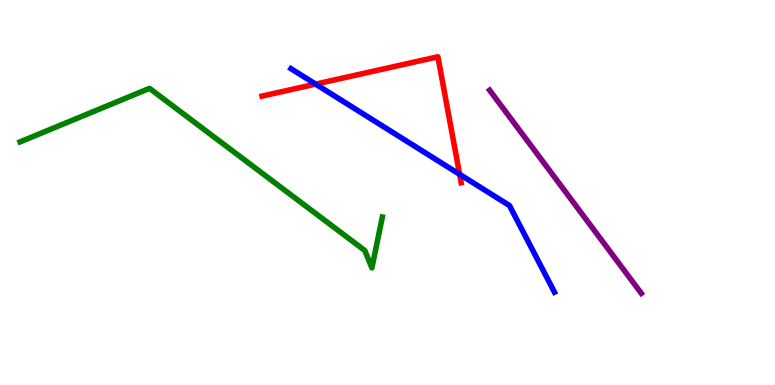[{'lines': ['blue', 'red'], 'intersections': [{'x': 4.07, 'y': 7.81}, {'x': 5.93, 'y': 5.47}]}, {'lines': ['green', 'red'], 'intersections': []}, {'lines': ['purple', 'red'], 'intersections': []}, {'lines': ['blue', 'green'], 'intersections': []}, {'lines': ['blue', 'purple'], 'intersections': []}, {'lines': ['green', 'purple'], 'intersections': []}]